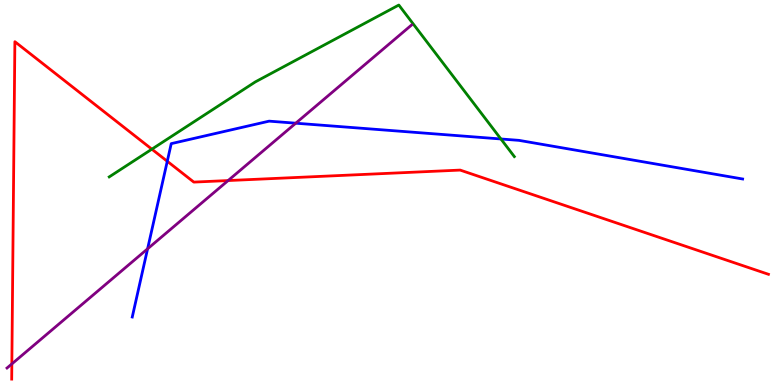[{'lines': ['blue', 'red'], 'intersections': [{'x': 2.16, 'y': 5.81}]}, {'lines': ['green', 'red'], 'intersections': [{'x': 1.96, 'y': 6.13}]}, {'lines': ['purple', 'red'], 'intersections': [{'x': 0.153, 'y': 0.547}, {'x': 2.94, 'y': 5.31}]}, {'lines': ['blue', 'green'], 'intersections': [{'x': 6.46, 'y': 6.39}]}, {'lines': ['blue', 'purple'], 'intersections': [{'x': 1.9, 'y': 3.54}, {'x': 3.82, 'y': 6.8}]}, {'lines': ['green', 'purple'], 'intersections': []}]